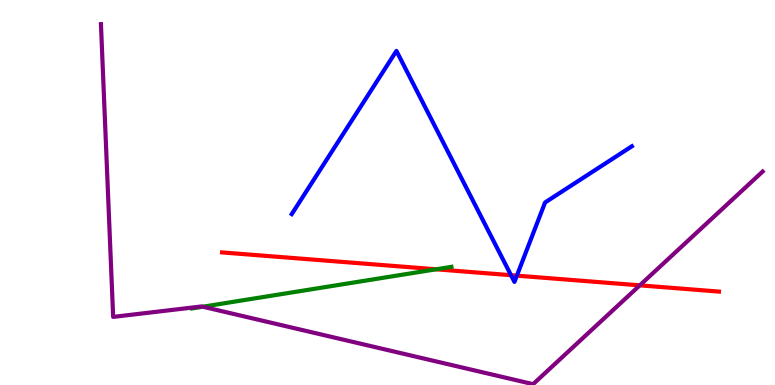[{'lines': ['blue', 'red'], 'intersections': [{'x': 6.59, 'y': 2.85}, {'x': 6.67, 'y': 2.84}]}, {'lines': ['green', 'red'], 'intersections': [{'x': 5.63, 'y': 3.01}]}, {'lines': ['purple', 'red'], 'intersections': [{'x': 8.26, 'y': 2.59}]}, {'lines': ['blue', 'green'], 'intersections': []}, {'lines': ['blue', 'purple'], 'intersections': []}, {'lines': ['green', 'purple'], 'intersections': [{'x': 2.62, 'y': 2.03}]}]